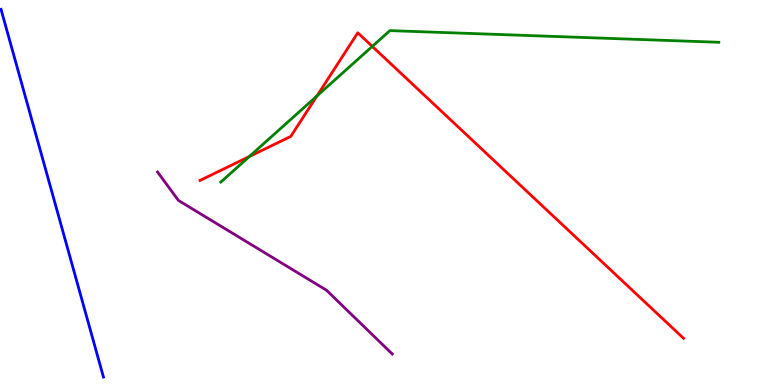[{'lines': ['blue', 'red'], 'intersections': []}, {'lines': ['green', 'red'], 'intersections': [{'x': 3.22, 'y': 5.94}, {'x': 4.09, 'y': 7.51}, {'x': 4.8, 'y': 8.79}]}, {'lines': ['purple', 'red'], 'intersections': []}, {'lines': ['blue', 'green'], 'intersections': []}, {'lines': ['blue', 'purple'], 'intersections': []}, {'lines': ['green', 'purple'], 'intersections': []}]